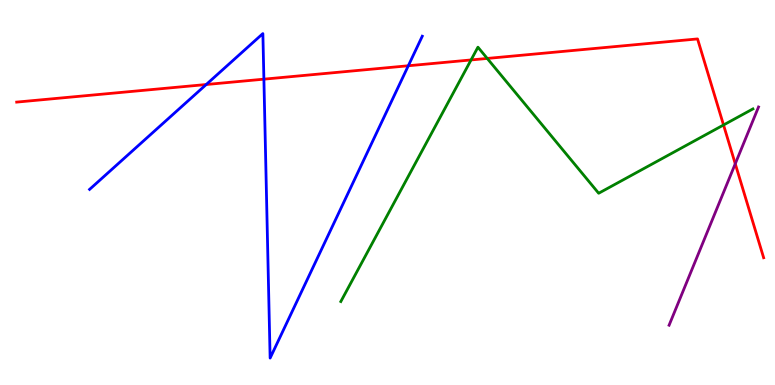[{'lines': ['blue', 'red'], 'intersections': [{'x': 2.66, 'y': 7.8}, {'x': 3.41, 'y': 7.94}, {'x': 5.27, 'y': 8.29}]}, {'lines': ['green', 'red'], 'intersections': [{'x': 6.08, 'y': 8.44}, {'x': 6.29, 'y': 8.48}, {'x': 9.34, 'y': 6.75}]}, {'lines': ['purple', 'red'], 'intersections': [{'x': 9.49, 'y': 5.75}]}, {'lines': ['blue', 'green'], 'intersections': []}, {'lines': ['blue', 'purple'], 'intersections': []}, {'lines': ['green', 'purple'], 'intersections': []}]